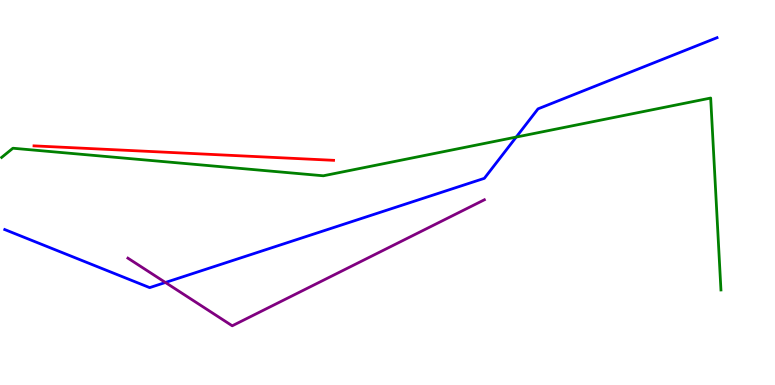[{'lines': ['blue', 'red'], 'intersections': []}, {'lines': ['green', 'red'], 'intersections': []}, {'lines': ['purple', 'red'], 'intersections': []}, {'lines': ['blue', 'green'], 'intersections': [{'x': 6.66, 'y': 6.44}]}, {'lines': ['blue', 'purple'], 'intersections': [{'x': 2.13, 'y': 2.66}]}, {'lines': ['green', 'purple'], 'intersections': []}]